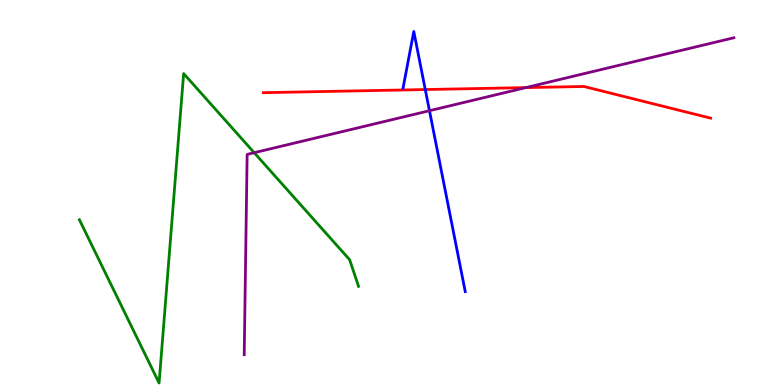[{'lines': ['blue', 'red'], 'intersections': [{'x': 5.49, 'y': 7.67}]}, {'lines': ['green', 'red'], 'intersections': []}, {'lines': ['purple', 'red'], 'intersections': [{'x': 6.79, 'y': 7.72}]}, {'lines': ['blue', 'green'], 'intersections': []}, {'lines': ['blue', 'purple'], 'intersections': [{'x': 5.54, 'y': 7.12}]}, {'lines': ['green', 'purple'], 'intersections': [{'x': 3.28, 'y': 6.03}]}]